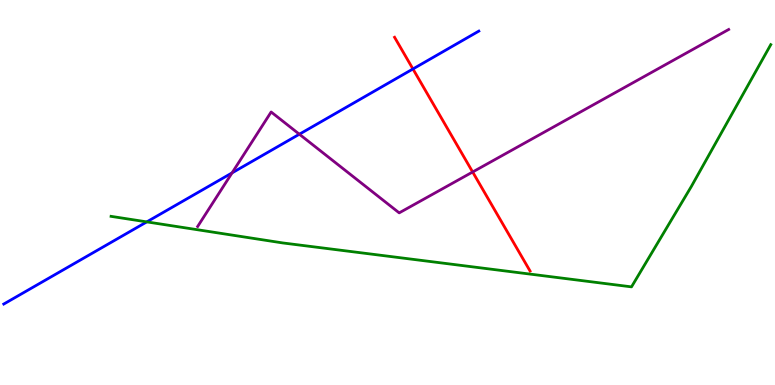[{'lines': ['blue', 'red'], 'intersections': [{'x': 5.33, 'y': 8.21}]}, {'lines': ['green', 'red'], 'intersections': []}, {'lines': ['purple', 'red'], 'intersections': [{'x': 6.1, 'y': 5.53}]}, {'lines': ['blue', 'green'], 'intersections': [{'x': 1.89, 'y': 4.24}]}, {'lines': ['blue', 'purple'], 'intersections': [{'x': 2.99, 'y': 5.51}, {'x': 3.86, 'y': 6.51}]}, {'lines': ['green', 'purple'], 'intersections': []}]